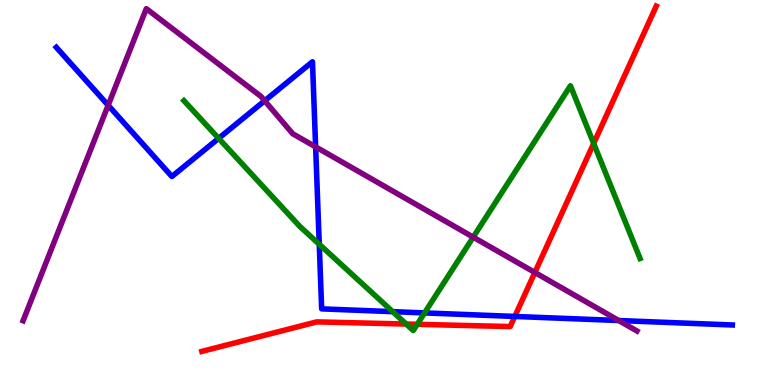[{'lines': ['blue', 'red'], 'intersections': [{'x': 6.64, 'y': 1.78}]}, {'lines': ['green', 'red'], 'intersections': [{'x': 5.24, 'y': 1.58}, {'x': 5.38, 'y': 1.58}, {'x': 7.66, 'y': 6.27}]}, {'lines': ['purple', 'red'], 'intersections': [{'x': 6.9, 'y': 2.92}]}, {'lines': ['blue', 'green'], 'intersections': [{'x': 2.82, 'y': 6.41}, {'x': 4.12, 'y': 3.66}, {'x': 5.07, 'y': 1.9}, {'x': 5.48, 'y': 1.87}]}, {'lines': ['blue', 'purple'], 'intersections': [{'x': 1.4, 'y': 7.27}, {'x': 3.42, 'y': 7.38}, {'x': 4.07, 'y': 6.19}, {'x': 7.98, 'y': 1.67}]}, {'lines': ['green', 'purple'], 'intersections': [{'x': 6.11, 'y': 3.84}]}]